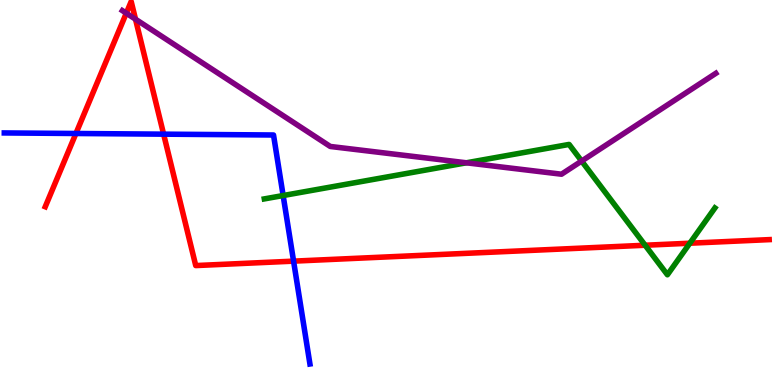[{'lines': ['blue', 'red'], 'intersections': [{'x': 0.98, 'y': 6.53}, {'x': 2.11, 'y': 6.52}, {'x': 3.79, 'y': 3.22}]}, {'lines': ['green', 'red'], 'intersections': [{'x': 8.32, 'y': 3.63}, {'x': 8.9, 'y': 3.68}]}, {'lines': ['purple', 'red'], 'intersections': [{'x': 1.63, 'y': 9.66}, {'x': 1.75, 'y': 9.5}]}, {'lines': ['blue', 'green'], 'intersections': [{'x': 3.65, 'y': 4.92}]}, {'lines': ['blue', 'purple'], 'intersections': []}, {'lines': ['green', 'purple'], 'intersections': [{'x': 6.02, 'y': 5.77}, {'x': 7.5, 'y': 5.82}]}]